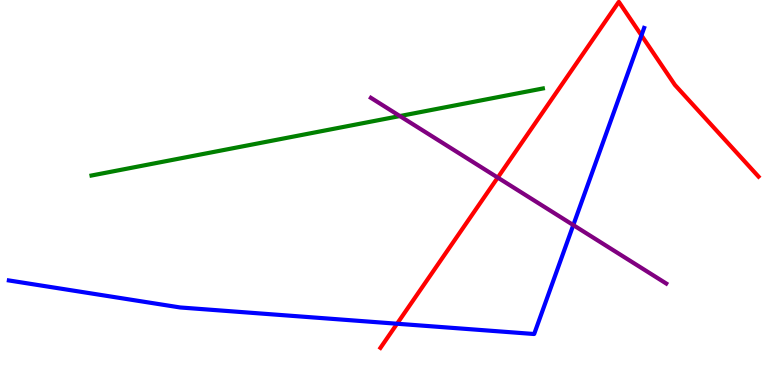[{'lines': ['blue', 'red'], 'intersections': [{'x': 5.12, 'y': 1.59}, {'x': 8.28, 'y': 9.08}]}, {'lines': ['green', 'red'], 'intersections': []}, {'lines': ['purple', 'red'], 'intersections': [{'x': 6.42, 'y': 5.39}]}, {'lines': ['blue', 'green'], 'intersections': []}, {'lines': ['blue', 'purple'], 'intersections': [{'x': 7.4, 'y': 4.15}]}, {'lines': ['green', 'purple'], 'intersections': [{'x': 5.16, 'y': 6.99}]}]